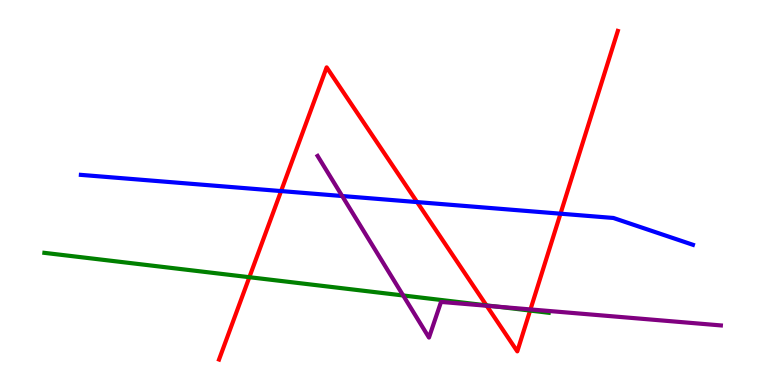[{'lines': ['blue', 'red'], 'intersections': [{'x': 3.63, 'y': 5.04}, {'x': 5.38, 'y': 4.75}, {'x': 7.23, 'y': 4.45}]}, {'lines': ['green', 'red'], 'intersections': [{'x': 3.22, 'y': 2.8}, {'x': 6.28, 'y': 2.07}, {'x': 6.84, 'y': 1.93}]}, {'lines': ['purple', 'red'], 'intersections': [{'x': 6.28, 'y': 2.06}, {'x': 6.84, 'y': 1.96}]}, {'lines': ['blue', 'green'], 'intersections': []}, {'lines': ['blue', 'purple'], 'intersections': [{'x': 4.42, 'y': 4.91}]}, {'lines': ['green', 'purple'], 'intersections': [{'x': 5.2, 'y': 2.33}, {'x': 6.41, 'y': 2.04}]}]